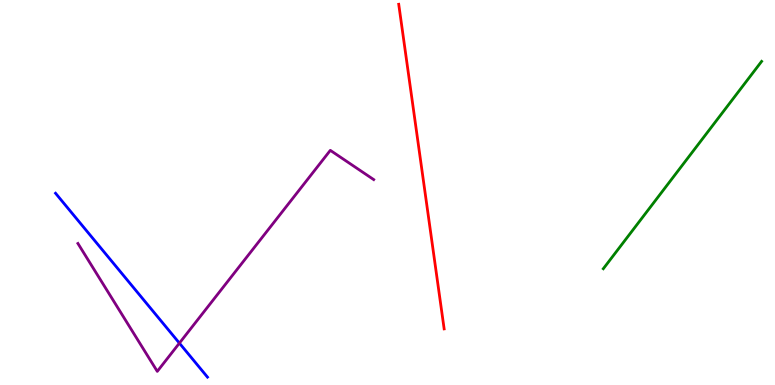[{'lines': ['blue', 'red'], 'intersections': []}, {'lines': ['green', 'red'], 'intersections': []}, {'lines': ['purple', 'red'], 'intersections': []}, {'lines': ['blue', 'green'], 'intersections': []}, {'lines': ['blue', 'purple'], 'intersections': [{'x': 2.31, 'y': 1.09}]}, {'lines': ['green', 'purple'], 'intersections': []}]